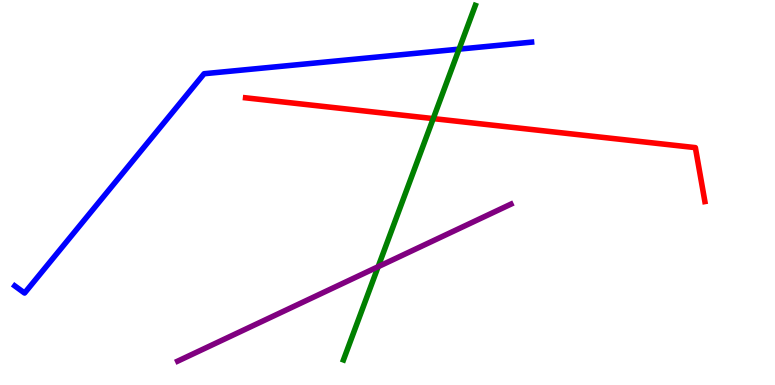[{'lines': ['blue', 'red'], 'intersections': []}, {'lines': ['green', 'red'], 'intersections': [{'x': 5.59, 'y': 6.92}]}, {'lines': ['purple', 'red'], 'intersections': []}, {'lines': ['blue', 'green'], 'intersections': [{'x': 5.92, 'y': 8.72}]}, {'lines': ['blue', 'purple'], 'intersections': []}, {'lines': ['green', 'purple'], 'intersections': [{'x': 4.88, 'y': 3.07}]}]